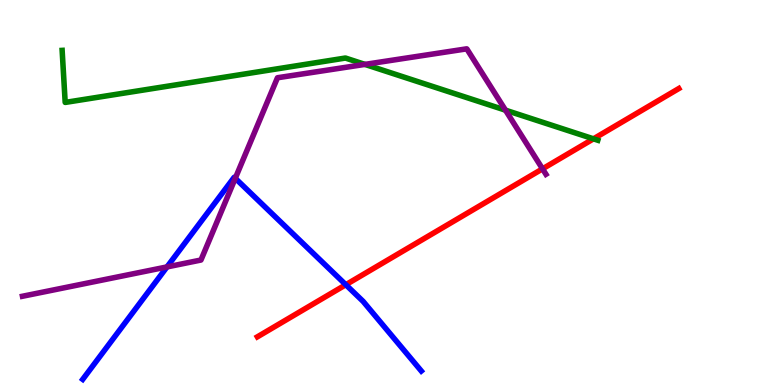[{'lines': ['blue', 'red'], 'intersections': [{'x': 4.46, 'y': 2.6}]}, {'lines': ['green', 'red'], 'intersections': [{'x': 7.66, 'y': 6.39}]}, {'lines': ['purple', 'red'], 'intersections': [{'x': 7.0, 'y': 5.61}]}, {'lines': ['blue', 'green'], 'intersections': []}, {'lines': ['blue', 'purple'], 'intersections': [{'x': 2.15, 'y': 3.07}, {'x': 3.04, 'y': 5.37}]}, {'lines': ['green', 'purple'], 'intersections': [{'x': 4.71, 'y': 8.33}, {'x': 6.52, 'y': 7.14}]}]